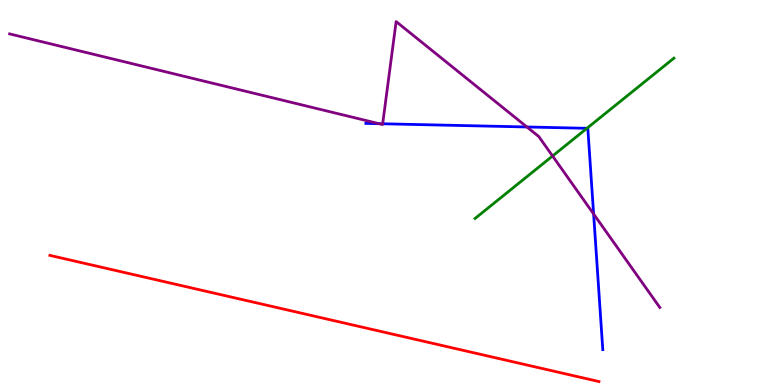[{'lines': ['blue', 'red'], 'intersections': []}, {'lines': ['green', 'red'], 'intersections': []}, {'lines': ['purple', 'red'], 'intersections': []}, {'lines': ['blue', 'green'], 'intersections': [{'x': 7.57, 'y': 6.67}]}, {'lines': ['blue', 'purple'], 'intersections': [{'x': 4.89, 'y': 6.79}, {'x': 4.94, 'y': 6.79}, {'x': 6.8, 'y': 6.7}, {'x': 7.66, 'y': 4.44}]}, {'lines': ['green', 'purple'], 'intersections': [{'x': 7.13, 'y': 5.95}]}]